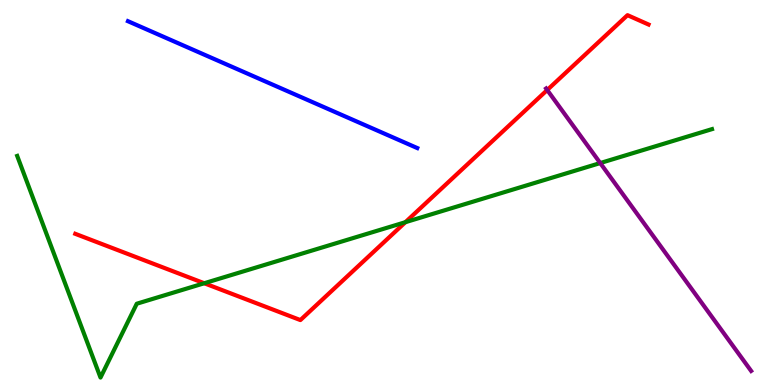[{'lines': ['blue', 'red'], 'intersections': []}, {'lines': ['green', 'red'], 'intersections': [{'x': 2.64, 'y': 2.64}, {'x': 5.23, 'y': 4.23}]}, {'lines': ['purple', 'red'], 'intersections': [{'x': 7.06, 'y': 7.66}]}, {'lines': ['blue', 'green'], 'intersections': []}, {'lines': ['blue', 'purple'], 'intersections': []}, {'lines': ['green', 'purple'], 'intersections': [{'x': 7.74, 'y': 5.76}]}]